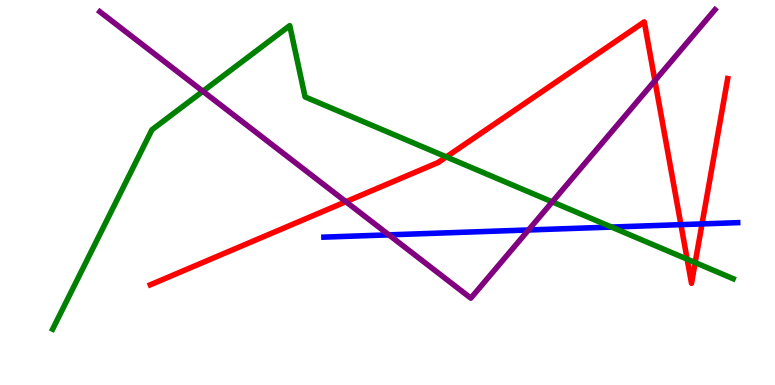[{'lines': ['blue', 'red'], 'intersections': [{'x': 8.79, 'y': 4.17}, {'x': 9.06, 'y': 4.18}]}, {'lines': ['green', 'red'], 'intersections': [{'x': 5.76, 'y': 5.92}, {'x': 8.87, 'y': 3.27}, {'x': 8.97, 'y': 3.18}]}, {'lines': ['purple', 'red'], 'intersections': [{'x': 4.46, 'y': 4.76}, {'x': 8.45, 'y': 7.91}]}, {'lines': ['blue', 'green'], 'intersections': [{'x': 7.89, 'y': 4.1}]}, {'lines': ['blue', 'purple'], 'intersections': [{'x': 5.02, 'y': 3.9}, {'x': 6.82, 'y': 4.03}]}, {'lines': ['green', 'purple'], 'intersections': [{'x': 2.62, 'y': 7.63}, {'x': 7.13, 'y': 4.76}]}]